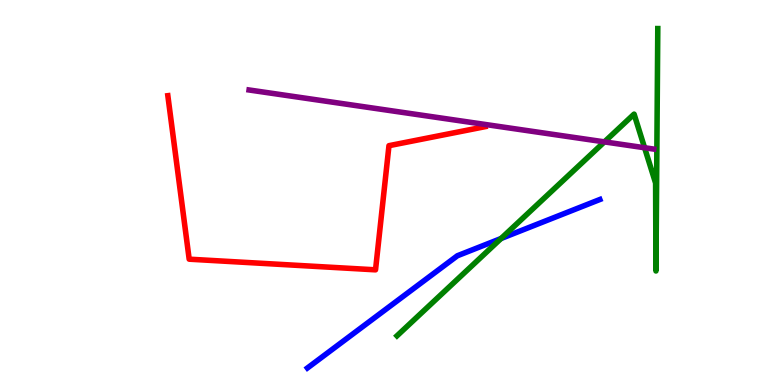[{'lines': ['blue', 'red'], 'intersections': []}, {'lines': ['green', 'red'], 'intersections': []}, {'lines': ['purple', 'red'], 'intersections': []}, {'lines': ['blue', 'green'], 'intersections': [{'x': 6.47, 'y': 3.8}]}, {'lines': ['blue', 'purple'], 'intersections': []}, {'lines': ['green', 'purple'], 'intersections': [{'x': 7.8, 'y': 6.31}, {'x': 8.32, 'y': 6.16}]}]